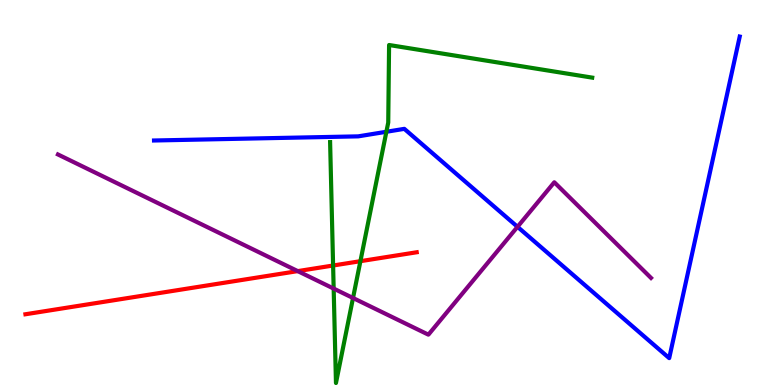[{'lines': ['blue', 'red'], 'intersections': []}, {'lines': ['green', 'red'], 'intersections': [{'x': 4.3, 'y': 3.1}, {'x': 4.65, 'y': 3.22}]}, {'lines': ['purple', 'red'], 'intersections': [{'x': 3.84, 'y': 2.96}]}, {'lines': ['blue', 'green'], 'intersections': [{'x': 4.99, 'y': 6.58}]}, {'lines': ['blue', 'purple'], 'intersections': [{'x': 6.68, 'y': 4.11}]}, {'lines': ['green', 'purple'], 'intersections': [{'x': 4.31, 'y': 2.5}, {'x': 4.56, 'y': 2.26}]}]